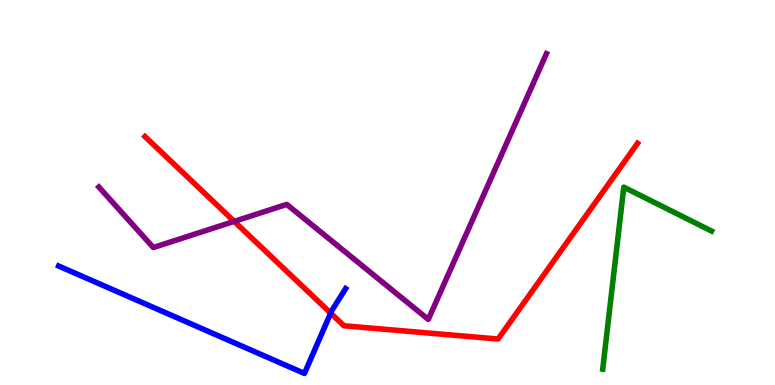[{'lines': ['blue', 'red'], 'intersections': [{'x': 4.27, 'y': 1.87}]}, {'lines': ['green', 'red'], 'intersections': []}, {'lines': ['purple', 'red'], 'intersections': [{'x': 3.02, 'y': 4.25}]}, {'lines': ['blue', 'green'], 'intersections': []}, {'lines': ['blue', 'purple'], 'intersections': []}, {'lines': ['green', 'purple'], 'intersections': []}]